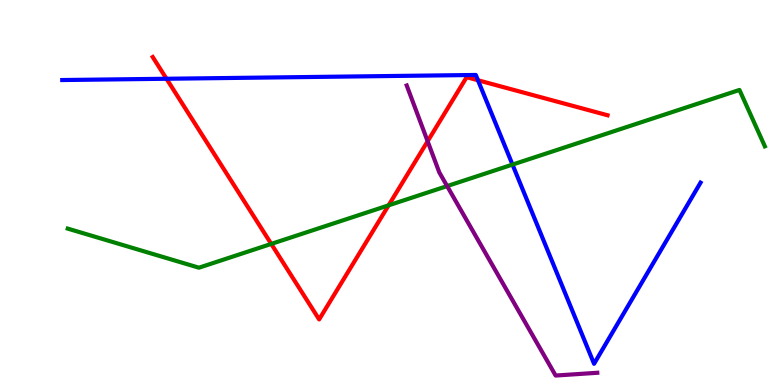[{'lines': ['blue', 'red'], 'intersections': [{'x': 2.15, 'y': 7.95}, {'x': 6.17, 'y': 7.92}]}, {'lines': ['green', 'red'], 'intersections': [{'x': 3.5, 'y': 3.66}, {'x': 5.01, 'y': 4.67}]}, {'lines': ['purple', 'red'], 'intersections': [{'x': 5.52, 'y': 6.33}]}, {'lines': ['blue', 'green'], 'intersections': [{'x': 6.61, 'y': 5.72}]}, {'lines': ['blue', 'purple'], 'intersections': []}, {'lines': ['green', 'purple'], 'intersections': [{'x': 5.77, 'y': 5.17}]}]